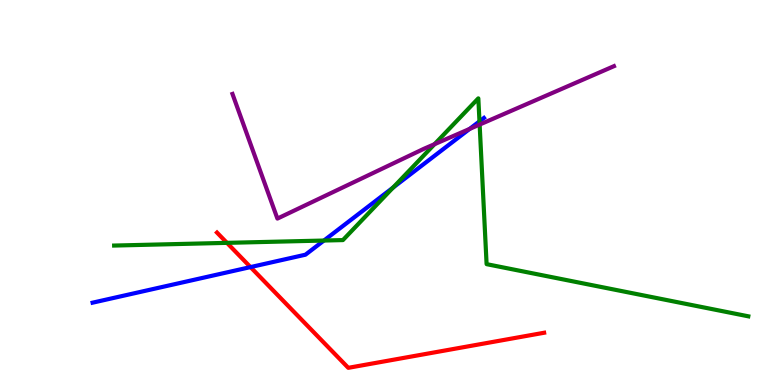[{'lines': ['blue', 'red'], 'intersections': [{'x': 3.23, 'y': 3.06}]}, {'lines': ['green', 'red'], 'intersections': [{'x': 2.93, 'y': 3.69}]}, {'lines': ['purple', 'red'], 'intersections': []}, {'lines': ['blue', 'green'], 'intersections': [{'x': 4.18, 'y': 3.75}, {'x': 5.07, 'y': 5.13}, {'x': 6.19, 'y': 6.85}]}, {'lines': ['blue', 'purple'], 'intersections': [{'x': 6.06, 'y': 6.65}]}, {'lines': ['green', 'purple'], 'intersections': [{'x': 5.61, 'y': 6.26}, {'x': 6.19, 'y': 6.76}]}]